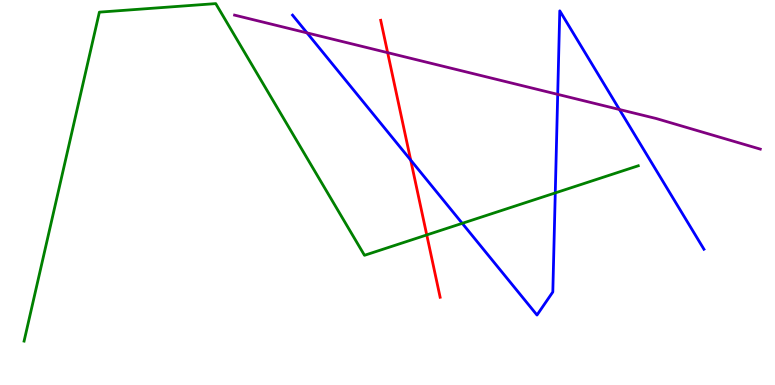[{'lines': ['blue', 'red'], 'intersections': [{'x': 5.3, 'y': 5.84}]}, {'lines': ['green', 'red'], 'intersections': [{'x': 5.51, 'y': 3.9}]}, {'lines': ['purple', 'red'], 'intersections': [{'x': 5.0, 'y': 8.63}]}, {'lines': ['blue', 'green'], 'intersections': [{'x': 5.96, 'y': 4.2}, {'x': 7.16, 'y': 4.99}]}, {'lines': ['blue', 'purple'], 'intersections': [{'x': 3.96, 'y': 9.15}, {'x': 7.2, 'y': 7.55}, {'x': 7.99, 'y': 7.16}]}, {'lines': ['green', 'purple'], 'intersections': []}]